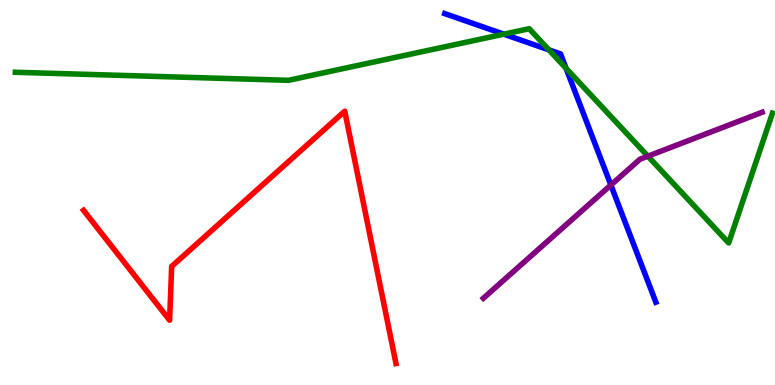[{'lines': ['blue', 'red'], 'intersections': []}, {'lines': ['green', 'red'], 'intersections': []}, {'lines': ['purple', 'red'], 'intersections': []}, {'lines': ['blue', 'green'], 'intersections': [{'x': 6.5, 'y': 9.11}, {'x': 7.08, 'y': 8.7}, {'x': 7.3, 'y': 8.23}]}, {'lines': ['blue', 'purple'], 'intersections': [{'x': 7.88, 'y': 5.19}]}, {'lines': ['green', 'purple'], 'intersections': [{'x': 8.36, 'y': 5.94}]}]